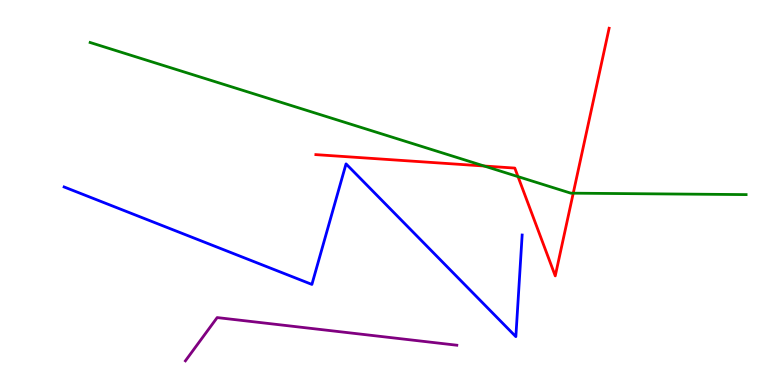[{'lines': ['blue', 'red'], 'intersections': []}, {'lines': ['green', 'red'], 'intersections': [{'x': 6.25, 'y': 5.69}, {'x': 6.68, 'y': 5.41}, {'x': 7.4, 'y': 4.98}]}, {'lines': ['purple', 'red'], 'intersections': []}, {'lines': ['blue', 'green'], 'intersections': []}, {'lines': ['blue', 'purple'], 'intersections': []}, {'lines': ['green', 'purple'], 'intersections': []}]